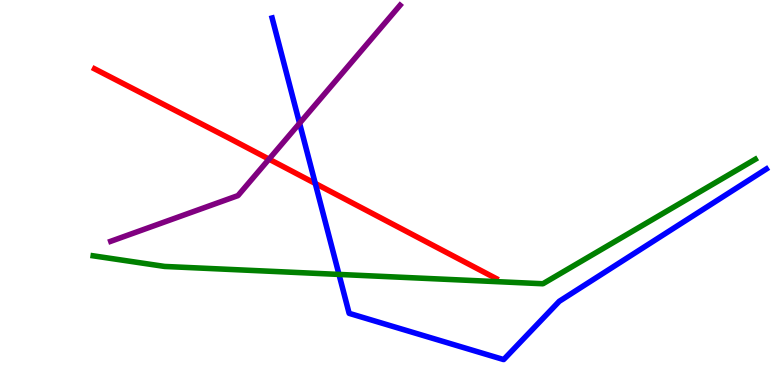[{'lines': ['blue', 'red'], 'intersections': [{'x': 4.07, 'y': 5.23}]}, {'lines': ['green', 'red'], 'intersections': []}, {'lines': ['purple', 'red'], 'intersections': [{'x': 3.47, 'y': 5.87}]}, {'lines': ['blue', 'green'], 'intersections': [{'x': 4.37, 'y': 2.87}]}, {'lines': ['blue', 'purple'], 'intersections': [{'x': 3.87, 'y': 6.8}]}, {'lines': ['green', 'purple'], 'intersections': []}]